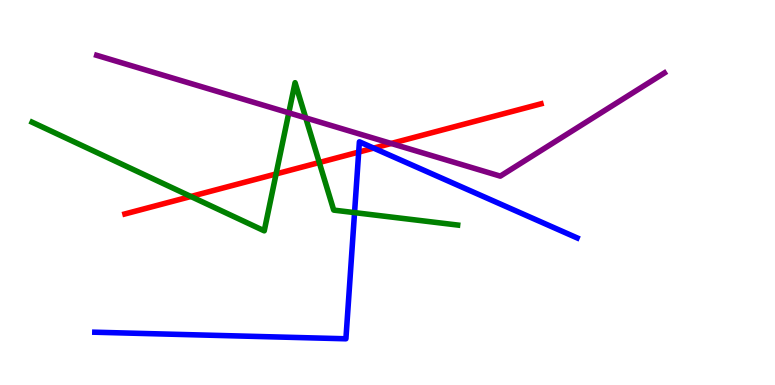[{'lines': ['blue', 'red'], 'intersections': [{'x': 4.63, 'y': 6.05}, {'x': 4.82, 'y': 6.15}]}, {'lines': ['green', 'red'], 'intersections': [{'x': 2.46, 'y': 4.9}, {'x': 3.56, 'y': 5.48}, {'x': 4.12, 'y': 5.78}]}, {'lines': ['purple', 'red'], 'intersections': [{'x': 5.05, 'y': 6.27}]}, {'lines': ['blue', 'green'], 'intersections': [{'x': 4.57, 'y': 4.48}]}, {'lines': ['blue', 'purple'], 'intersections': []}, {'lines': ['green', 'purple'], 'intersections': [{'x': 3.73, 'y': 7.07}, {'x': 3.95, 'y': 6.94}]}]